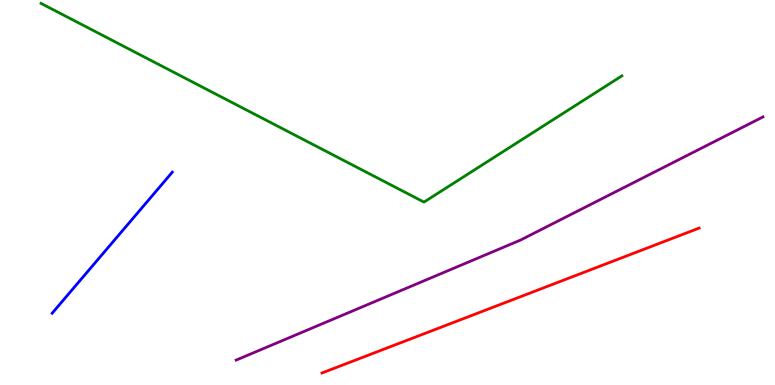[{'lines': ['blue', 'red'], 'intersections': []}, {'lines': ['green', 'red'], 'intersections': []}, {'lines': ['purple', 'red'], 'intersections': []}, {'lines': ['blue', 'green'], 'intersections': []}, {'lines': ['blue', 'purple'], 'intersections': []}, {'lines': ['green', 'purple'], 'intersections': []}]